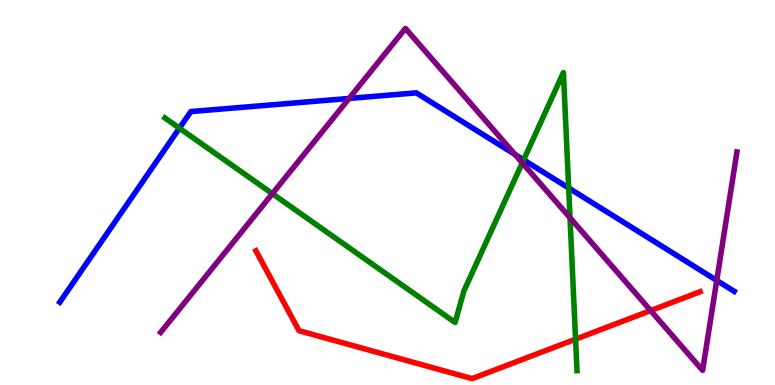[{'lines': ['blue', 'red'], 'intersections': []}, {'lines': ['green', 'red'], 'intersections': [{'x': 7.43, 'y': 1.19}]}, {'lines': ['purple', 'red'], 'intersections': [{'x': 8.4, 'y': 1.93}]}, {'lines': ['blue', 'green'], 'intersections': [{'x': 2.32, 'y': 6.67}, {'x': 6.76, 'y': 5.85}, {'x': 7.34, 'y': 5.12}]}, {'lines': ['blue', 'purple'], 'intersections': [{'x': 4.5, 'y': 7.44}, {'x': 6.65, 'y': 5.99}, {'x': 9.25, 'y': 2.72}]}, {'lines': ['green', 'purple'], 'intersections': [{'x': 3.51, 'y': 4.97}, {'x': 6.74, 'y': 5.77}, {'x': 7.36, 'y': 4.34}]}]